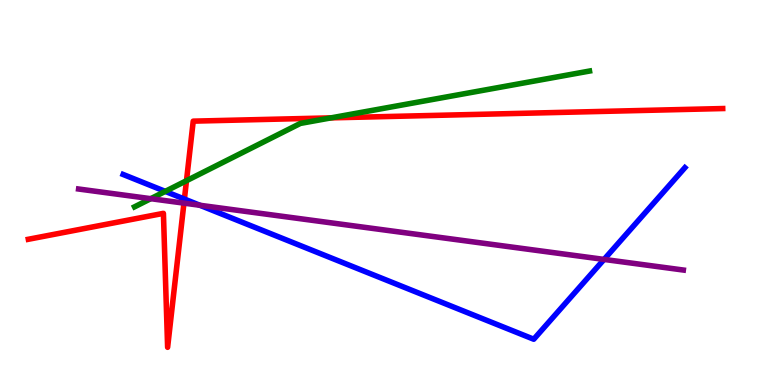[{'lines': ['blue', 'red'], 'intersections': [{'x': 2.38, 'y': 4.83}]}, {'lines': ['green', 'red'], 'intersections': [{'x': 2.41, 'y': 5.31}, {'x': 4.27, 'y': 6.94}]}, {'lines': ['purple', 'red'], 'intersections': [{'x': 2.37, 'y': 4.72}]}, {'lines': ['blue', 'green'], 'intersections': [{'x': 2.13, 'y': 5.03}]}, {'lines': ['blue', 'purple'], 'intersections': [{'x': 2.58, 'y': 4.67}, {'x': 7.79, 'y': 3.26}]}, {'lines': ['green', 'purple'], 'intersections': [{'x': 1.95, 'y': 4.84}]}]